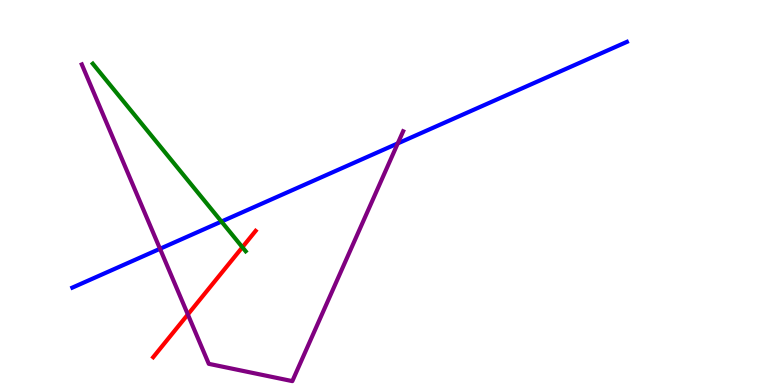[{'lines': ['blue', 'red'], 'intersections': []}, {'lines': ['green', 'red'], 'intersections': [{'x': 3.13, 'y': 3.58}]}, {'lines': ['purple', 'red'], 'intersections': [{'x': 2.42, 'y': 1.83}]}, {'lines': ['blue', 'green'], 'intersections': [{'x': 2.86, 'y': 4.25}]}, {'lines': ['blue', 'purple'], 'intersections': [{'x': 2.06, 'y': 3.54}, {'x': 5.13, 'y': 6.27}]}, {'lines': ['green', 'purple'], 'intersections': []}]